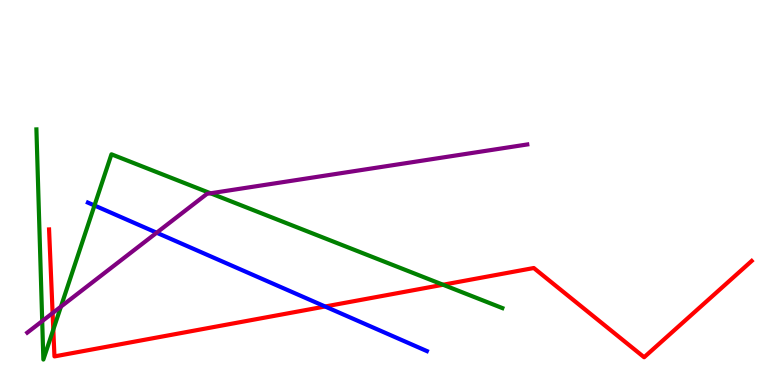[{'lines': ['blue', 'red'], 'intersections': [{'x': 4.19, 'y': 2.04}]}, {'lines': ['green', 'red'], 'intersections': [{'x': 0.688, 'y': 1.44}, {'x': 5.72, 'y': 2.6}]}, {'lines': ['purple', 'red'], 'intersections': [{'x': 0.679, 'y': 1.87}]}, {'lines': ['blue', 'green'], 'intersections': [{'x': 1.22, 'y': 4.66}]}, {'lines': ['blue', 'purple'], 'intersections': [{'x': 2.02, 'y': 3.96}]}, {'lines': ['green', 'purple'], 'intersections': [{'x': 0.545, 'y': 1.66}, {'x': 0.786, 'y': 2.03}, {'x': 2.72, 'y': 4.98}]}]